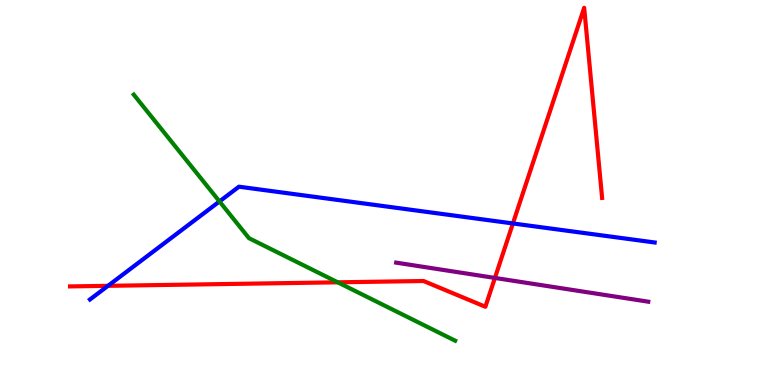[{'lines': ['blue', 'red'], 'intersections': [{'x': 1.39, 'y': 2.58}, {'x': 6.62, 'y': 4.2}]}, {'lines': ['green', 'red'], 'intersections': [{'x': 4.36, 'y': 2.67}]}, {'lines': ['purple', 'red'], 'intersections': [{'x': 6.39, 'y': 2.78}]}, {'lines': ['blue', 'green'], 'intersections': [{'x': 2.83, 'y': 4.77}]}, {'lines': ['blue', 'purple'], 'intersections': []}, {'lines': ['green', 'purple'], 'intersections': []}]